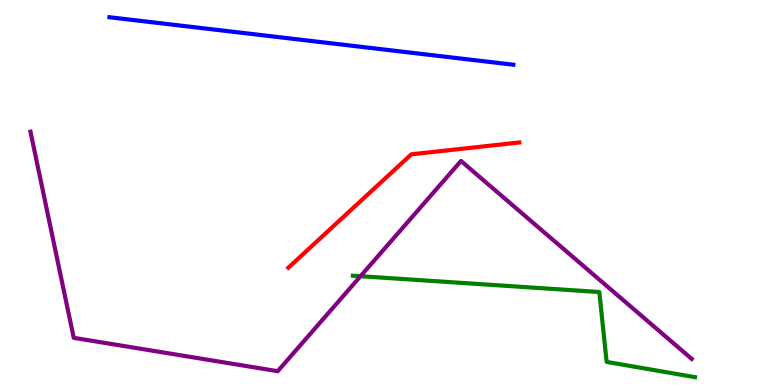[{'lines': ['blue', 'red'], 'intersections': []}, {'lines': ['green', 'red'], 'intersections': []}, {'lines': ['purple', 'red'], 'intersections': []}, {'lines': ['blue', 'green'], 'intersections': []}, {'lines': ['blue', 'purple'], 'intersections': []}, {'lines': ['green', 'purple'], 'intersections': [{'x': 4.65, 'y': 2.83}]}]